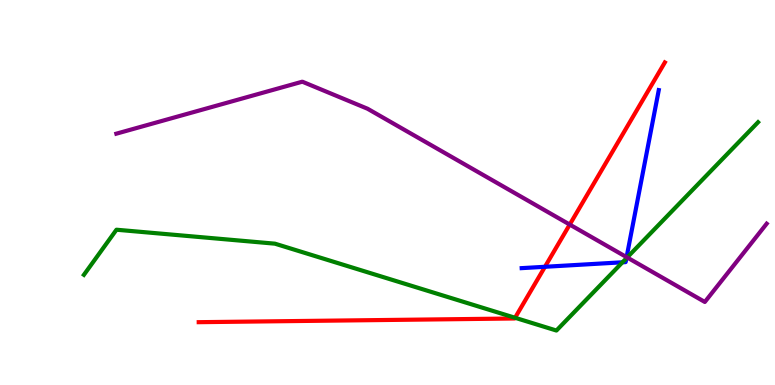[{'lines': ['blue', 'red'], 'intersections': [{'x': 7.03, 'y': 3.07}]}, {'lines': ['green', 'red'], 'intersections': [{'x': 6.65, 'y': 1.75}]}, {'lines': ['purple', 'red'], 'intersections': [{'x': 7.35, 'y': 4.17}]}, {'lines': ['blue', 'green'], 'intersections': [{'x': 8.03, 'y': 3.19}, {'x': 8.08, 'y': 3.29}]}, {'lines': ['blue', 'purple'], 'intersections': [{'x': 8.09, 'y': 3.32}]}, {'lines': ['green', 'purple'], 'intersections': [{'x': 8.09, 'y': 3.31}]}]